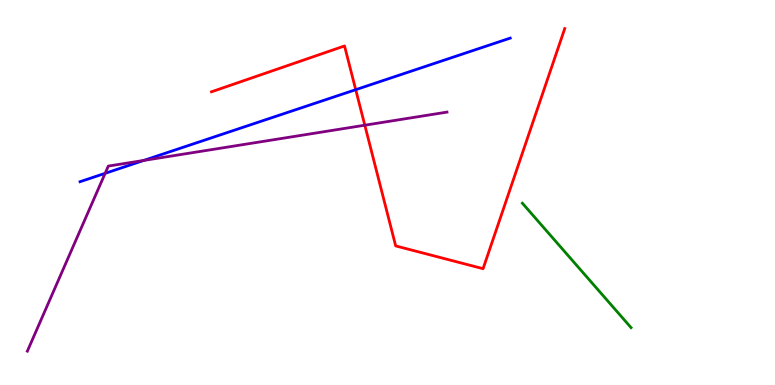[{'lines': ['blue', 'red'], 'intersections': [{'x': 4.59, 'y': 7.67}]}, {'lines': ['green', 'red'], 'intersections': []}, {'lines': ['purple', 'red'], 'intersections': [{'x': 4.71, 'y': 6.75}]}, {'lines': ['blue', 'green'], 'intersections': []}, {'lines': ['blue', 'purple'], 'intersections': [{'x': 1.36, 'y': 5.5}, {'x': 1.85, 'y': 5.83}]}, {'lines': ['green', 'purple'], 'intersections': []}]